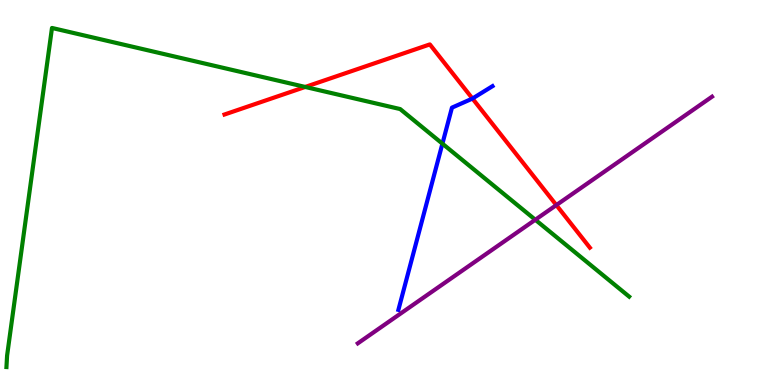[{'lines': ['blue', 'red'], 'intersections': [{'x': 6.1, 'y': 7.44}]}, {'lines': ['green', 'red'], 'intersections': [{'x': 3.94, 'y': 7.74}]}, {'lines': ['purple', 'red'], 'intersections': [{'x': 7.18, 'y': 4.67}]}, {'lines': ['blue', 'green'], 'intersections': [{'x': 5.71, 'y': 6.27}]}, {'lines': ['blue', 'purple'], 'intersections': []}, {'lines': ['green', 'purple'], 'intersections': [{'x': 6.91, 'y': 4.29}]}]